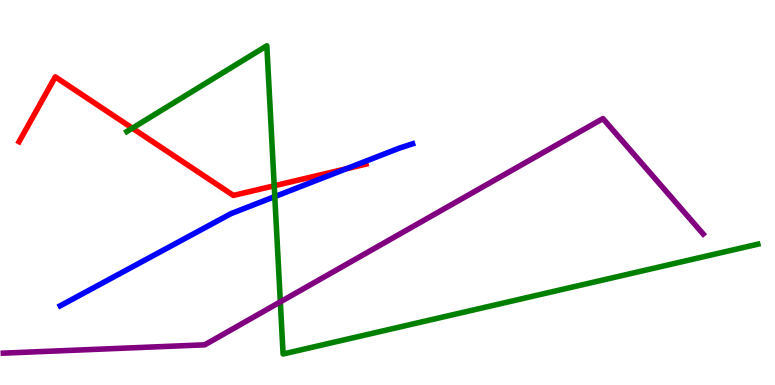[{'lines': ['blue', 'red'], 'intersections': [{'x': 4.47, 'y': 5.62}]}, {'lines': ['green', 'red'], 'intersections': [{'x': 1.71, 'y': 6.67}, {'x': 3.54, 'y': 5.17}]}, {'lines': ['purple', 'red'], 'intersections': []}, {'lines': ['blue', 'green'], 'intersections': [{'x': 3.55, 'y': 4.89}]}, {'lines': ['blue', 'purple'], 'intersections': []}, {'lines': ['green', 'purple'], 'intersections': [{'x': 3.62, 'y': 2.16}]}]